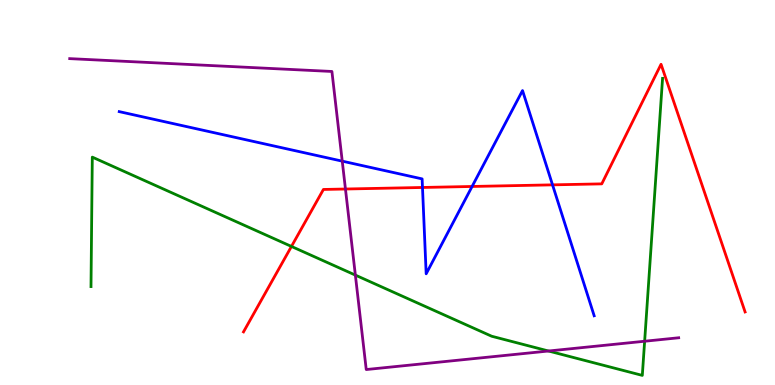[{'lines': ['blue', 'red'], 'intersections': [{'x': 5.45, 'y': 5.13}, {'x': 6.09, 'y': 5.16}, {'x': 7.13, 'y': 5.2}]}, {'lines': ['green', 'red'], 'intersections': [{'x': 3.76, 'y': 3.6}]}, {'lines': ['purple', 'red'], 'intersections': [{'x': 4.46, 'y': 5.09}]}, {'lines': ['blue', 'green'], 'intersections': []}, {'lines': ['blue', 'purple'], 'intersections': [{'x': 4.42, 'y': 5.81}]}, {'lines': ['green', 'purple'], 'intersections': [{'x': 4.59, 'y': 2.85}, {'x': 7.08, 'y': 0.883}, {'x': 8.32, 'y': 1.14}]}]